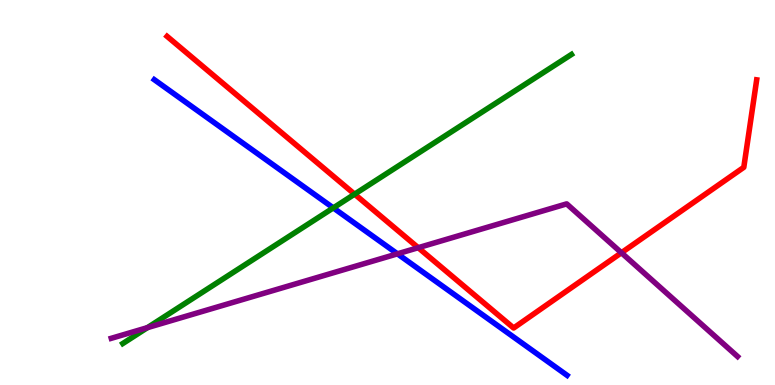[{'lines': ['blue', 'red'], 'intersections': []}, {'lines': ['green', 'red'], 'intersections': [{'x': 4.58, 'y': 4.96}]}, {'lines': ['purple', 'red'], 'intersections': [{'x': 5.4, 'y': 3.57}, {'x': 8.02, 'y': 3.43}]}, {'lines': ['blue', 'green'], 'intersections': [{'x': 4.3, 'y': 4.6}]}, {'lines': ['blue', 'purple'], 'intersections': [{'x': 5.13, 'y': 3.41}]}, {'lines': ['green', 'purple'], 'intersections': [{'x': 1.9, 'y': 1.49}]}]